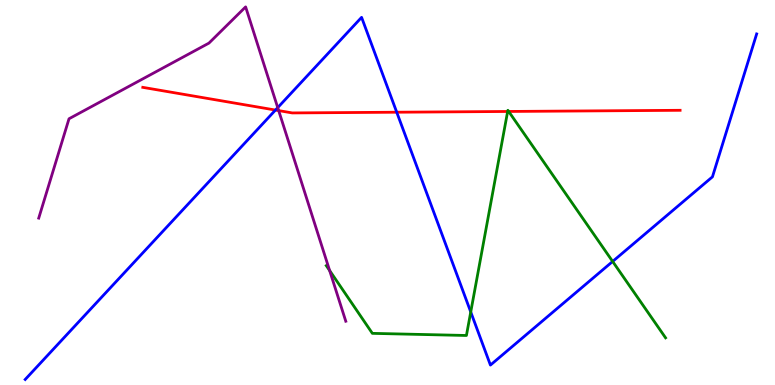[{'lines': ['blue', 'red'], 'intersections': [{'x': 3.55, 'y': 7.14}, {'x': 5.12, 'y': 7.09}]}, {'lines': ['green', 'red'], 'intersections': [{'x': 6.55, 'y': 7.1}, {'x': 6.56, 'y': 7.1}]}, {'lines': ['purple', 'red'], 'intersections': [{'x': 3.6, 'y': 7.13}]}, {'lines': ['blue', 'green'], 'intersections': [{'x': 6.07, 'y': 1.9}, {'x': 7.91, 'y': 3.21}]}, {'lines': ['blue', 'purple'], 'intersections': [{'x': 3.58, 'y': 7.2}]}, {'lines': ['green', 'purple'], 'intersections': [{'x': 4.25, 'y': 2.97}]}]